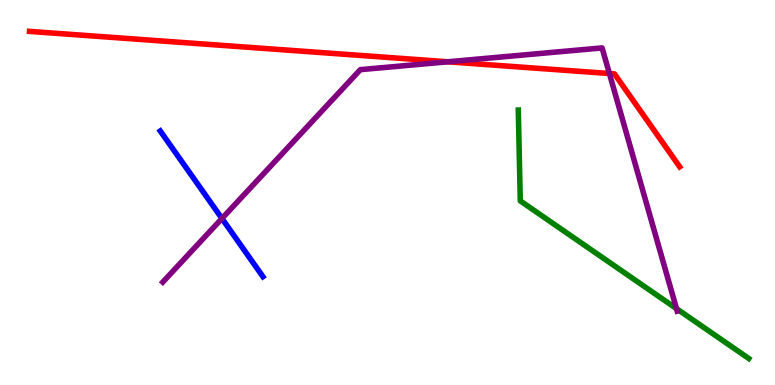[{'lines': ['blue', 'red'], 'intersections': []}, {'lines': ['green', 'red'], 'intersections': []}, {'lines': ['purple', 'red'], 'intersections': [{'x': 5.78, 'y': 8.4}, {'x': 7.86, 'y': 8.09}]}, {'lines': ['blue', 'green'], 'intersections': []}, {'lines': ['blue', 'purple'], 'intersections': [{'x': 2.86, 'y': 4.32}]}, {'lines': ['green', 'purple'], 'intersections': [{'x': 8.73, 'y': 1.98}]}]